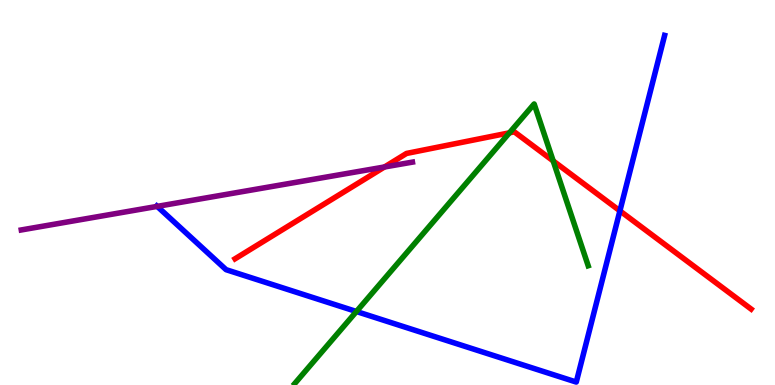[{'lines': ['blue', 'red'], 'intersections': [{'x': 8.0, 'y': 4.52}]}, {'lines': ['green', 'red'], 'intersections': [{'x': 6.57, 'y': 6.55}, {'x': 7.14, 'y': 5.82}]}, {'lines': ['purple', 'red'], 'intersections': [{'x': 4.96, 'y': 5.66}]}, {'lines': ['blue', 'green'], 'intersections': [{'x': 4.6, 'y': 1.91}]}, {'lines': ['blue', 'purple'], 'intersections': [{'x': 2.03, 'y': 4.64}]}, {'lines': ['green', 'purple'], 'intersections': []}]